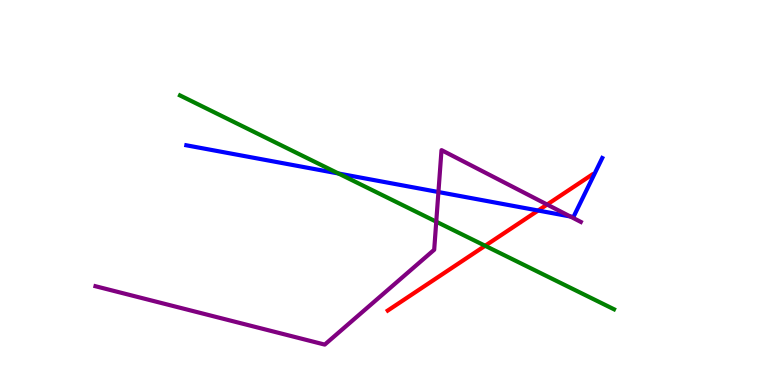[{'lines': ['blue', 'red'], 'intersections': [{'x': 6.94, 'y': 4.53}]}, {'lines': ['green', 'red'], 'intersections': [{'x': 6.26, 'y': 3.62}]}, {'lines': ['purple', 'red'], 'intersections': [{'x': 7.06, 'y': 4.69}]}, {'lines': ['blue', 'green'], 'intersections': [{'x': 4.37, 'y': 5.49}]}, {'lines': ['blue', 'purple'], 'intersections': [{'x': 5.66, 'y': 5.01}, {'x': 7.36, 'y': 4.38}]}, {'lines': ['green', 'purple'], 'intersections': [{'x': 5.63, 'y': 4.24}]}]